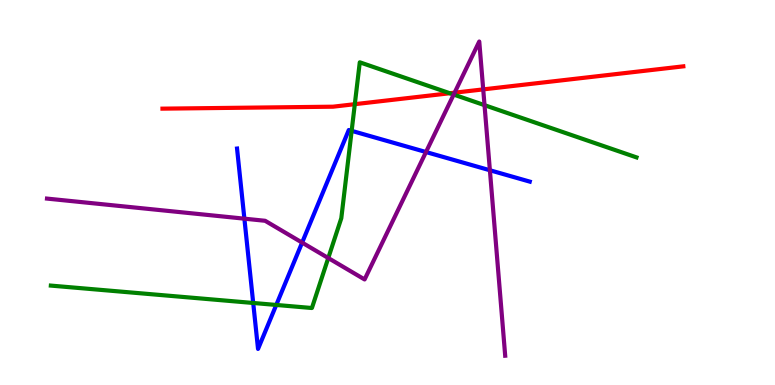[{'lines': ['blue', 'red'], 'intersections': []}, {'lines': ['green', 'red'], 'intersections': [{'x': 4.58, 'y': 7.29}, {'x': 5.8, 'y': 7.58}]}, {'lines': ['purple', 'red'], 'intersections': [{'x': 5.87, 'y': 7.59}, {'x': 6.24, 'y': 7.68}]}, {'lines': ['blue', 'green'], 'intersections': [{'x': 3.27, 'y': 2.13}, {'x': 3.56, 'y': 2.08}, {'x': 4.54, 'y': 6.6}]}, {'lines': ['blue', 'purple'], 'intersections': [{'x': 3.15, 'y': 4.32}, {'x': 3.9, 'y': 3.7}, {'x': 5.5, 'y': 6.05}, {'x': 6.32, 'y': 5.58}]}, {'lines': ['green', 'purple'], 'intersections': [{'x': 4.24, 'y': 3.3}, {'x': 5.85, 'y': 7.54}, {'x': 6.25, 'y': 7.27}]}]